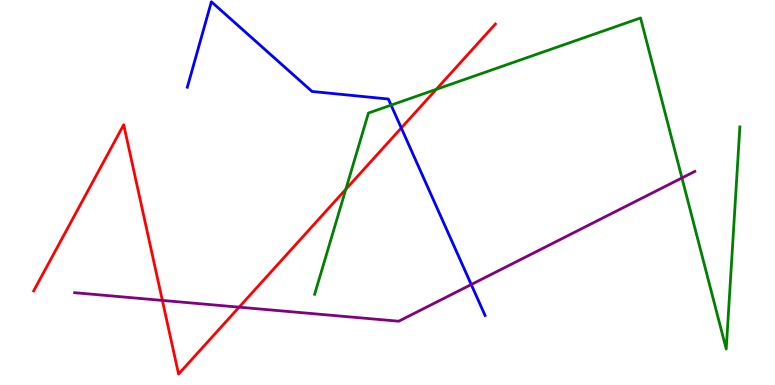[{'lines': ['blue', 'red'], 'intersections': [{'x': 5.18, 'y': 6.68}]}, {'lines': ['green', 'red'], 'intersections': [{'x': 4.46, 'y': 5.08}, {'x': 5.63, 'y': 7.68}]}, {'lines': ['purple', 'red'], 'intersections': [{'x': 2.1, 'y': 2.2}, {'x': 3.09, 'y': 2.02}]}, {'lines': ['blue', 'green'], 'intersections': [{'x': 5.05, 'y': 7.27}]}, {'lines': ['blue', 'purple'], 'intersections': [{'x': 6.08, 'y': 2.61}]}, {'lines': ['green', 'purple'], 'intersections': [{'x': 8.8, 'y': 5.38}]}]